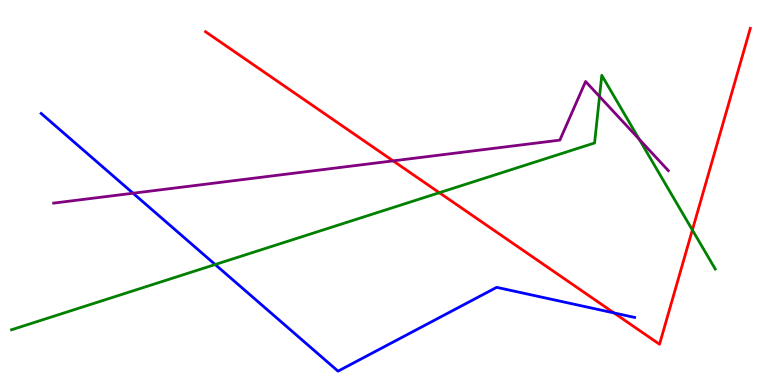[{'lines': ['blue', 'red'], 'intersections': [{'x': 7.92, 'y': 1.87}]}, {'lines': ['green', 'red'], 'intersections': [{'x': 5.67, 'y': 4.99}, {'x': 8.93, 'y': 4.03}]}, {'lines': ['purple', 'red'], 'intersections': [{'x': 5.07, 'y': 5.82}]}, {'lines': ['blue', 'green'], 'intersections': [{'x': 2.78, 'y': 3.13}]}, {'lines': ['blue', 'purple'], 'intersections': [{'x': 1.72, 'y': 4.98}]}, {'lines': ['green', 'purple'], 'intersections': [{'x': 7.74, 'y': 7.49}, {'x': 8.25, 'y': 6.38}]}]